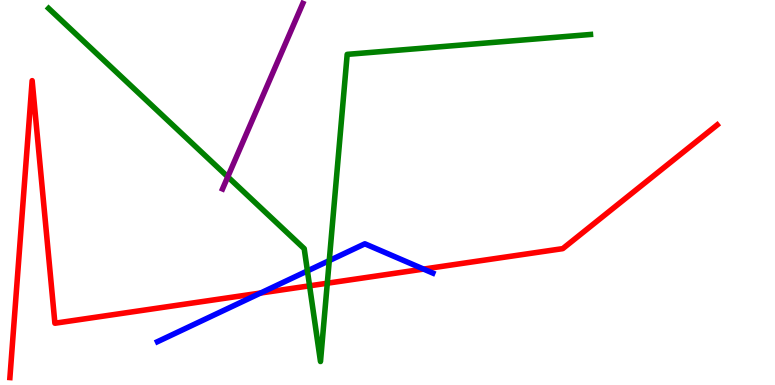[{'lines': ['blue', 'red'], 'intersections': [{'x': 3.36, 'y': 2.39}, {'x': 5.47, 'y': 3.01}]}, {'lines': ['green', 'red'], 'intersections': [{'x': 3.99, 'y': 2.58}, {'x': 4.22, 'y': 2.64}]}, {'lines': ['purple', 'red'], 'intersections': []}, {'lines': ['blue', 'green'], 'intersections': [{'x': 3.97, 'y': 2.96}, {'x': 4.25, 'y': 3.23}]}, {'lines': ['blue', 'purple'], 'intersections': []}, {'lines': ['green', 'purple'], 'intersections': [{'x': 2.94, 'y': 5.41}]}]